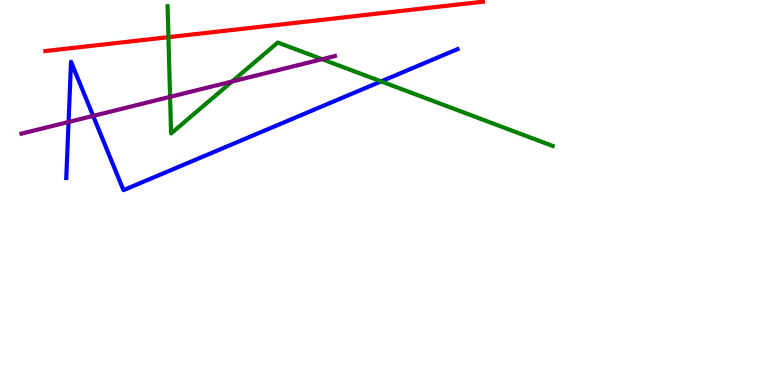[{'lines': ['blue', 'red'], 'intersections': []}, {'lines': ['green', 'red'], 'intersections': [{'x': 2.17, 'y': 9.03}]}, {'lines': ['purple', 'red'], 'intersections': []}, {'lines': ['blue', 'green'], 'intersections': [{'x': 4.92, 'y': 7.89}]}, {'lines': ['blue', 'purple'], 'intersections': [{'x': 0.885, 'y': 6.83}, {'x': 1.2, 'y': 6.99}]}, {'lines': ['green', 'purple'], 'intersections': [{'x': 2.19, 'y': 7.48}, {'x': 2.99, 'y': 7.88}, {'x': 4.16, 'y': 8.46}]}]